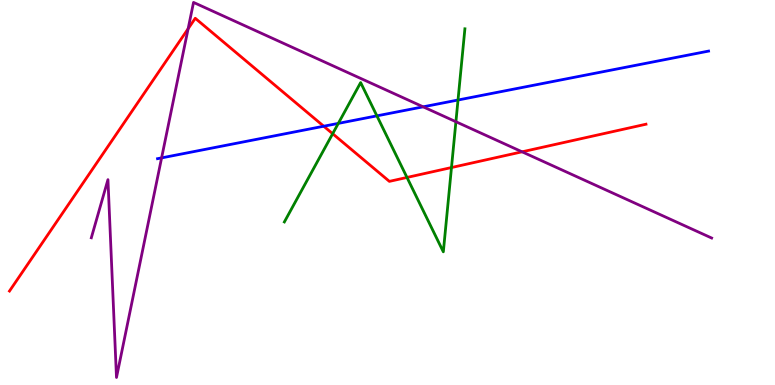[{'lines': ['blue', 'red'], 'intersections': [{'x': 4.18, 'y': 6.72}]}, {'lines': ['green', 'red'], 'intersections': [{'x': 4.29, 'y': 6.53}, {'x': 5.25, 'y': 5.39}, {'x': 5.83, 'y': 5.65}]}, {'lines': ['purple', 'red'], 'intersections': [{'x': 2.43, 'y': 9.25}, {'x': 6.74, 'y': 6.06}]}, {'lines': ['blue', 'green'], 'intersections': [{'x': 4.37, 'y': 6.8}, {'x': 4.86, 'y': 6.99}, {'x': 5.91, 'y': 7.4}]}, {'lines': ['blue', 'purple'], 'intersections': [{'x': 2.09, 'y': 5.9}, {'x': 5.46, 'y': 7.23}]}, {'lines': ['green', 'purple'], 'intersections': [{'x': 5.88, 'y': 6.84}]}]